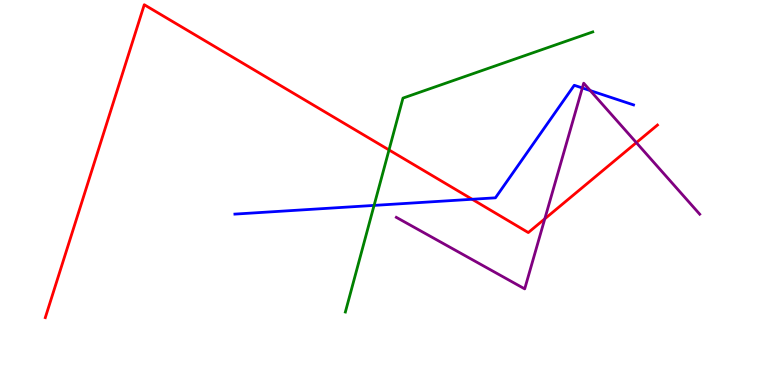[{'lines': ['blue', 'red'], 'intersections': [{'x': 6.09, 'y': 4.82}]}, {'lines': ['green', 'red'], 'intersections': [{'x': 5.02, 'y': 6.11}]}, {'lines': ['purple', 'red'], 'intersections': [{'x': 7.03, 'y': 4.32}, {'x': 8.21, 'y': 6.3}]}, {'lines': ['blue', 'green'], 'intersections': [{'x': 4.83, 'y': 4.66}]}, {'lines': ['blue', 'purple'], 'intersections': [{'x': 7.51, 'y': 7.72}, {'x': 7.62, 'y': 7.65}]}, {'lines': ['green', 'purple'], 'intersections': []}]